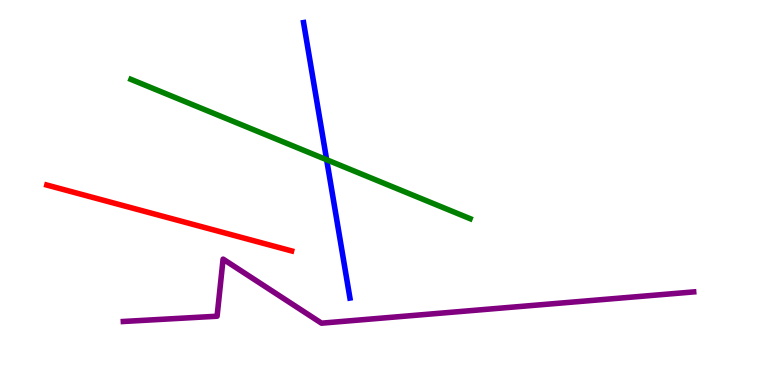[{'lines': ['blue', 'red'], 'intersections': []}, {'lines': ['green', 'red'], 'intersections': []}, {'lines': ['purple', 'red'], 'intersections': []}, {'lines': ['blue', 'green'], 'intersections': [{'x': 4.21, 'y': 5.85}]}, {'lines': ['blue', 'purple'], 'intersections': []}, {'lines': ['green', 'purple'], 'intersections': []}]